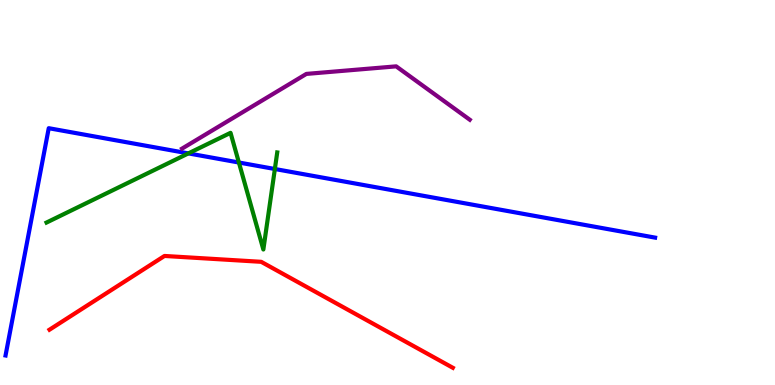[{'lines': ['blue', 'red'], 'intersections': []}, {'lines': ['green', 'red'], 'intersections': []}, {'lines': ['purple', 'red'], 'intersections': []}, {'lines': ['blue', 'green'], 'intersections': [{'x': 2.43, 'y': 6.02}, {'x': 3.08, 'y': 5.78}, {'x': 3.55, 'y': 5.61}]}, {'lines': ['blue', 'purple'], 'intersections': []}, {'lines': ['green', 'purple'], 'intersections': []}]